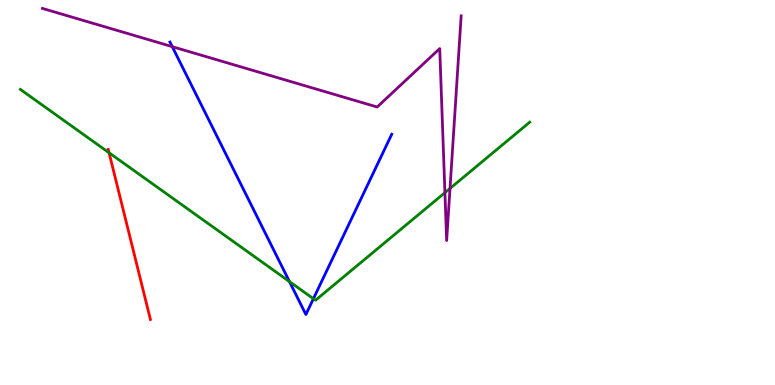[{'lines': ['blue', 'red'], 'intersections': []}, {'lines': ['green', 'red'], 'intersections': [{'x': 1.41, 'y': 6.03}]}, {'lines': ['purple', 'red'], 'intersections': []}, {'lines': ['blue', 'green'], 'intersections': [{'x': 3.74, 'y': 2.69}, {'x': 4.04, 'y': 2.24}]}, {'lines': ['blue', 'purple'], 'intersections': [{'x': 2.22, 'y': 8.79}]}, {'lines': ['green', 'purple'], 'intersections': [{'x': 5.74, 'y': 5.0}, {'x': 5.81, 'y': 5.11}]}]